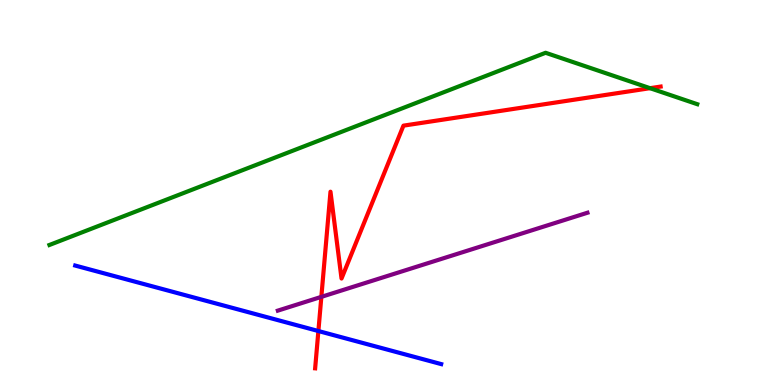[{'lines': ['blue', 'red'], 'intersections': [{'x': 4.11, 'y': 1.4}]}, {'lines': ['green', 'red'], 'intersections': [{'x': 8.39, 'y': 7.71}]}, {'lines': ['purple', 'red'], 'intersections': [{'x': 4.15, 'y': 2.29}]}, {'lines': ['blue', 'green'], 'intersections': []}, {'lines': ['blue', 'purple'], 'intersections': []}, {'lines': ['green', 'purple'], 'intersections': []}]